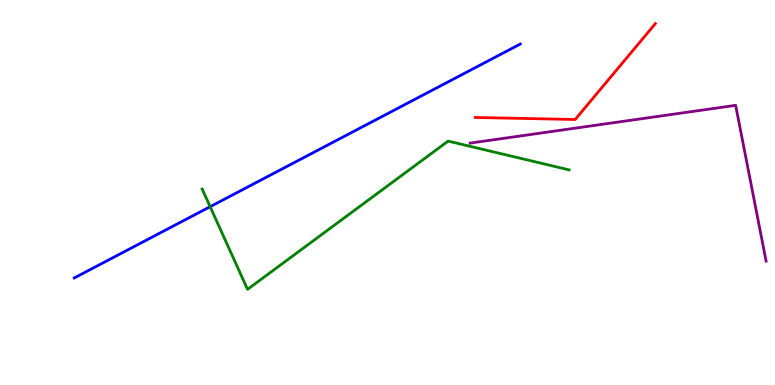[{'lines': ['blue', 'red'], 'intersections': []}, {'lines': ['green', 'red'], 'intersections': []}, {'lines': ['purple', 'red'], 'intersections': []}, {'lines': ['blue', 'green'], 'intersections': [{'x': 2.71, 'y': 4.63}]}, {'lines': ['blue', 'purple'], 'intersections': []}, {'lines': ['green', 'purple'], 'intersections': []}]